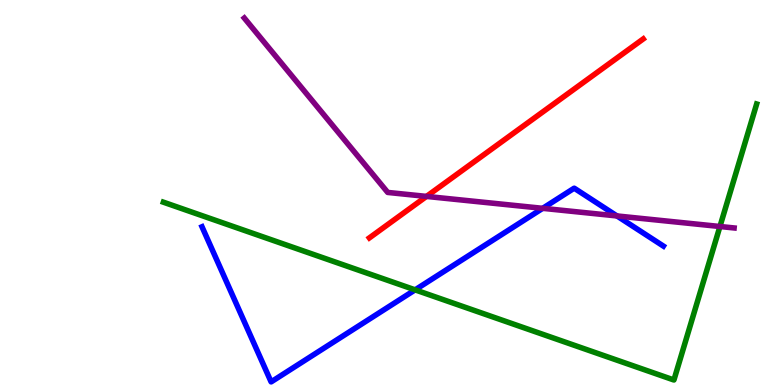[{'lines': ['blue', 'red'], 'intersections': []}, {'lines': ['green', 'red'], 'intersections': []}, {'lines': ['purple', 'red'], 'intersections': [{'x': 5.5, 'y': 4.9}]}, {'lines': ['blue', 'green'], 'intersections': [{'x': 5.36, 'y': 2.47}]}, {'lines': ['blue', 'purple'], 'intersections': [{'x': 7.0, 'y': 4.59}, {'x': 7.96, 'y': 4.39}]}, {'lines': ['green', 'purple'], 'intersections': [{'x': 9.29, 'y': 4.12}]}]